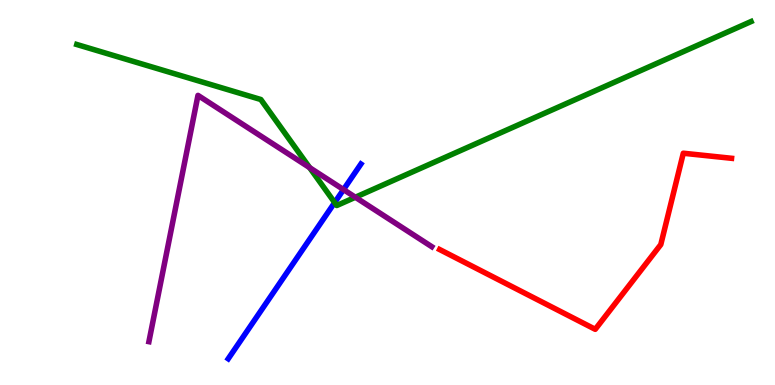[{'lines': ['blue', 'red'], 'intersections': []}, {'lines': ['green', 'red'], 'intersections': []}, {'lines': ['purple', 'red'], 'intersections': []}, {'lines': ['blue', 'green'], 'intersections': [{'x': 4.32, 'y': 4.74}]}, {'lines': ['blue', 'purple'], 'intersections': [{'x': 4.43, 'y': 5.08}]}, {'lines': ['green', 'purple'], 'intersections': [{'x': 4.0, 'y': 5.65}, {'x': 4.59, 'y': 4.88}]}]